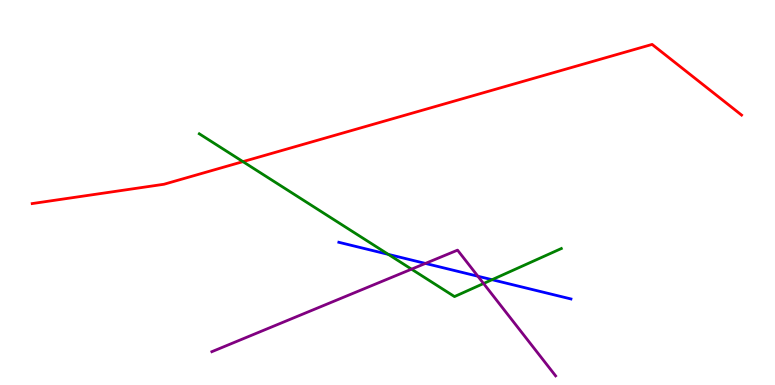[{'lines': ['blue', 'red'], 'intersections': []}, {'lines': ['green', 'red'], 'intersections': [{'x': 3.13, 'y': 5.8}]}, {'lines': ['purple', 'red'], 'intersections': []}, {'lines': ['blue', 'green'], 'intersections': [{'x': 5.01, 'y': 3.39}, {'x': 6.35, 'y': 2.74}]}, {'lines': ['blue', 'purple'], 'intersections': [{'x': 5.49, 'y': 3.16}, {'x': 6.17, 'y': 2.82}]}, {'lines': ['green', 'purple'], 'intersections': [{'x': 5.31, 'y': 3.01}, {'x': 6.24, 'y': 2.64}]}]